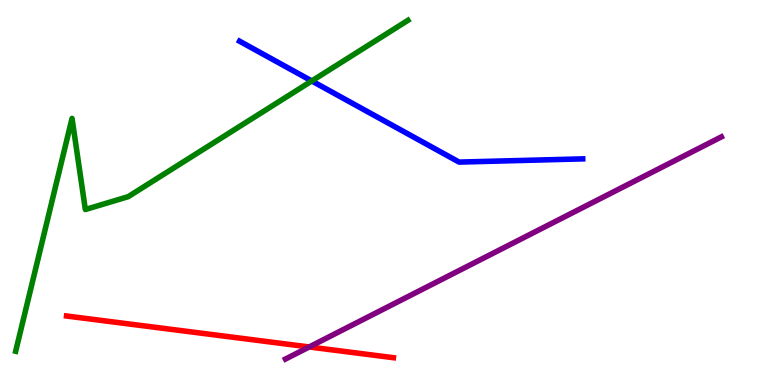[{'lines': ['blue', 'red'], 'intersections': []}, {'lines': ['green', 'red'], 'intersections': []}, {'lines': ['purple', 'red'], 'intersections': [{'x': 3.99, 'y': 0.988}]}, {'lines': ['blue', 'green'], 'intersections': [{'x': 4.02, 'y': 7.9}]}, {'lines': ['blue', 'purple'], 'intersections': []}, {'lines': ['green', 'purple'], 'intersections': []}]